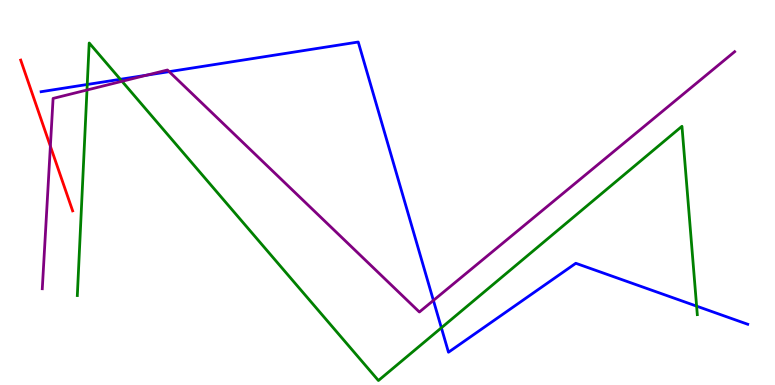[{'lines': ['blue', 'red'], 'intersections': []}, {'lines': ['green', 'red'], 'intersections': []}, {'lines': ['purple', 'red'], 'intersections': [{'x': 0.65, 'y': 6.2}]}, {'lines': ['blue', 'green'], 'intersections': [{'x': 1.13, 'y': 7.81}, {'x': 1.55, 'y': 7.94}, {'x': 5.7, 'y': 1.49}, {'x': 8.99, 'y': 2.05}]}, {'lines': ['blue', 'purple'], 'intersections': [{'x': 1.89, 'y': 8.05}, {'x': 2.18, 'y': 8.14}, {'x': 5.59, 'y': 2.2}]}, {'lines': ['green', 'purple'], 'intersections': [{'x': 1.12, 'y': 7.66}, {'x': 1.57, 'y': 7.89}]}]